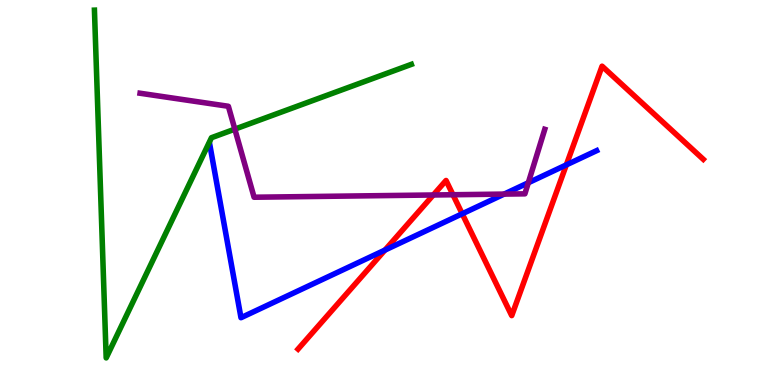[{'lines': ['blue', 'red'], 'intersections': [{'x': 4.97, 'y': 3.5}, {'x': 5.96, 'y': 4.45}, {'x': 7.31, 'y': 5.72}]}, {'lines': ['green', 'red'], 'intersections': []}, {'lines': ['purple', 'red'], 'intersections': [{'x': 5.59, 'y': 4.94}, {'x': 5.84, 'y': 4.94}]}, {'lines': ['blue', 'green'], 'intersections': []}, {'lines': ['blue', 'purple'], 'intersections': [{'x': 6.51, 'y': 4.96}, {'x': 6.82, 'y': 5.25}]}, {'lines': ['green', 'purple'], 'intersections': [{'x': 3.03, 'y': 6.65}]}]